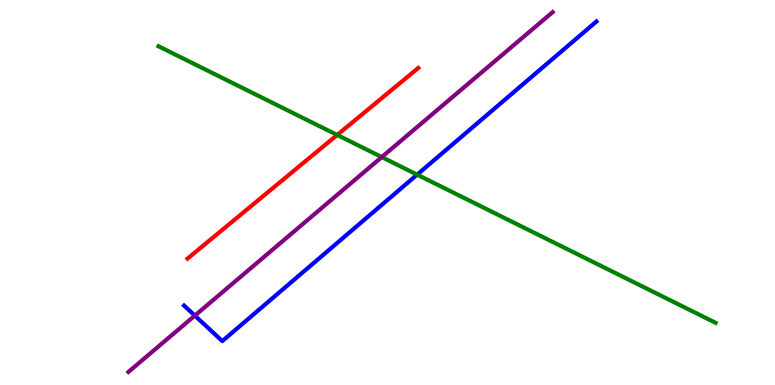[{'lines': ['blue', 'red'], 'intersections': []}, {'lines': ['green', 'red'], 'intersections': [{'x': 4.35, 'y': 6.49}]}, {'lines': ['purple', 'red'], 'intersections': []}, {'lines': ['blue', 'green'], 'intersections': [{'x': 5.38, 'y': 5.46}]}, {'lines': ['blue', 'purple'], 'intersections': [{'x': 2.51, 'y': 1.8}]}, {'lines': ['green', 'purple'], 'intersections': [{'x': 4.93, 'y': 5.92}]}]